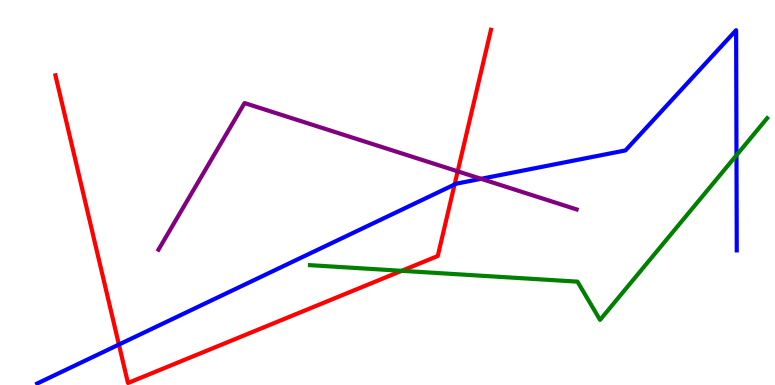[{'lines': ['blue', 'red'], 'intersections': [{'x': 1.53, 'y': 1.05}, {'x': 5.87, 'y': 5.21}]}, {'lines': ['green', 'red'], 'intersections': [{'x': 5.18, 'y': 2.97}]}, {'lines': ['purple', 'red'], 'intersections': [{'x': 5.91, 'y': 5.55}]}, {'lines': ['blue', 'green'], 'intersections': [{'x': 9.5, 'y': 5.97}]}, {'lines': ['blue', 'purple'], 'intersections': [{'x': 6.21, 'y': 5.36}]}, {'lines': ['green', 'purple'], 'intersections': []}]